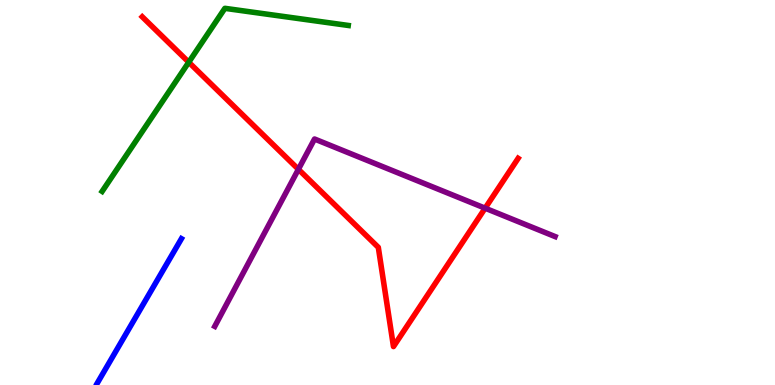[{'lines': ['blue', 'red'], 'intersections': []}, {'lines': ['green', 'red'], 'intersections': [{'x': 2.44, 'y': 8.38}]}, {'lines': ['purple', 'red'], 'intersections': [{'x': 3.85, 'y': 5.6}, {'x': 6.26, 'y': 4.59}]}, {'lines': ['blue', 'green'], 'intersections': []}, {'lines': ['blue', 'purple'], 'intersections': []}, {'lines': ['green', 'purple'], 'intersections': []}]